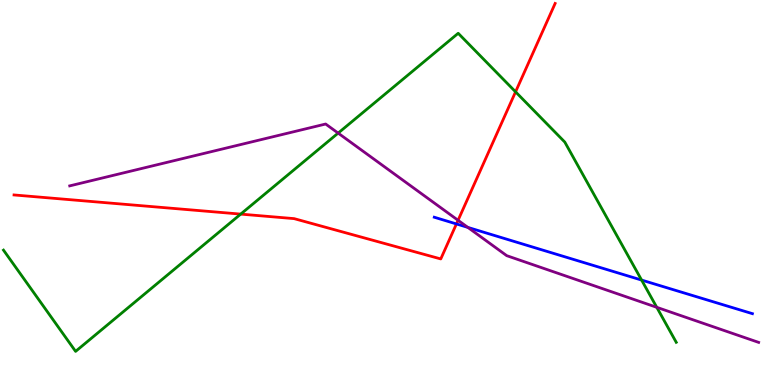[{'lines': ['blue', 'red'], 'intersections': [{'x': 5.89, 'y': 4.18}]}, {'lines': ['green', 'red'], 'intersections': [{'x': 3.11, 'y': 4.44}, {'x': 6.65, 'y': 7.61}]}, {'lines': ['purple', 'red'], 'intersections': [{'x': 5.91, 'y': 4.28}]}, {'lines': ['blue', 'green'], 'intersections': [{'x': 8.28, 'y': 2.73}]}, {'lines': ['blue', 'purple'], 'intersections': [{'x': 6.04, 'y': 4.09}]}, {'lines': ['green', 'purple'], 'intersections': [{'x': 4.36, 'y': 6.54}, {'x': 8.47, 'y': 2.02}]}]